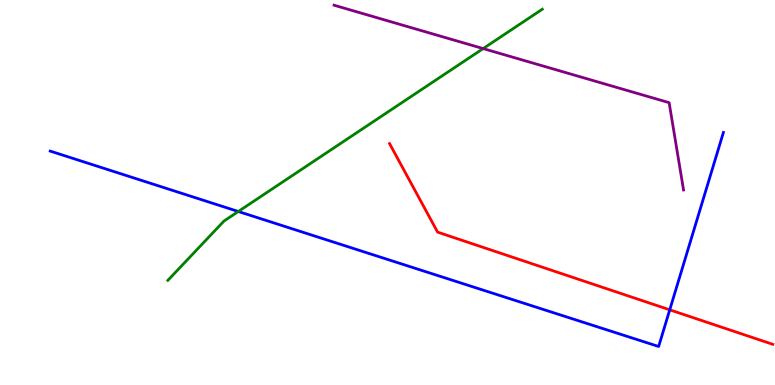[{'lines': ['blue', 'red'], 'intersections': [{'x': 8.64, 'y': 1.95}]}, {'lines': ['green', 'red'], 'intersections': []}, {'lines': ['purple', 'red'], 'intersections': []}, {'lines': ['blue', 'green'], 'intersections': [{'x': 3.07, 'y': 4.51}]}, {'lines': ['blue', 'purple'], 'intersections': []}, {'lines': ['green', 'purple'], 'intersections': [{'x': 6.23, 'y': 8.74}]}]